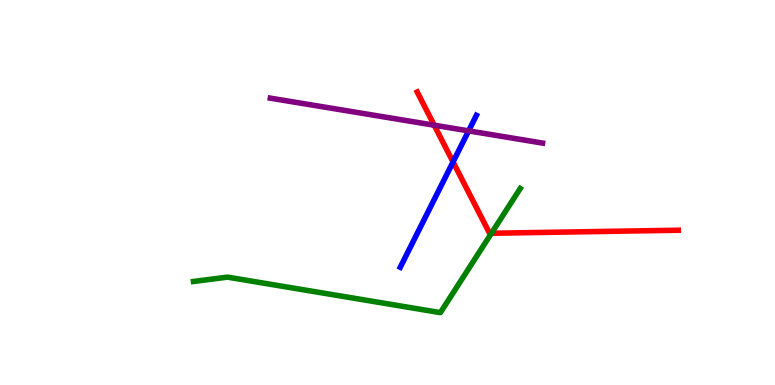[{'lines': ['blue', 'red'], 'intersections': [{'x': 5.85, 'y': 5.79}]}, {'lines': ['green', 'red'], 'intersections': [{'x': 6.34, 'y': 3.94}]}, {'lines': ['purple', 'red'], 'intersections': [{'x': 5.6, 'y': 6.75}]}, {'lines': ['blue', 'green'], 'intersections': []}, {'lines': ['blue', 'purple'], 'intersections': [{'x': 6.05, 'y': 6.6}]}, {'lines': ['green', 'purple'], 'intersections': []}]